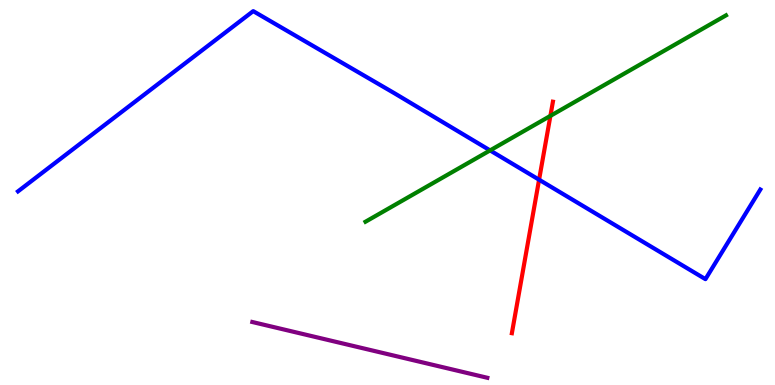[{'lines': ['blue', 'red'], 'intersections': [{'x': 6.96, 'y': 5.33}]}, {'lines': ['green', 'red'], 'intersections': [{'x': 7.1, 'y': 6.99}]}, {'lines': ['purple', 'red'], 'intersections': []}, {'lines': ['blue', 'green'], 'intersections': [{'x': 6.32, 'y': 6.09}]}, {'lines': ['blue', 'purple'], 'intersections': []}, {'lines': ['green', 'purple'], 'intersections': []}]